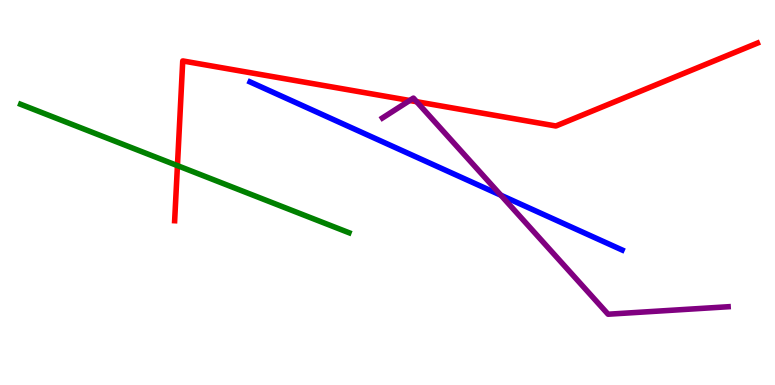[{'lines': ['blue', 'red'], 'intersections': []}, {'lines': ['green', 'red'], 'intersections': [{'x': 2.29, 'y': 5.7}]}, {'lines': ['purple', 'red'], 'intersections': [{'x': 5.29, 'y': 7.39}, {'x': 5.38, 'y': 7.36}]}, {'lines': ['blue', 'green'], 'intersections': []}, {'lines': ['blue', 'purple'], 'intersections': [{'x': 6.46, 'y': 4.93}]}, {'lines': ['green', 'purple'], 'intersections': []}]